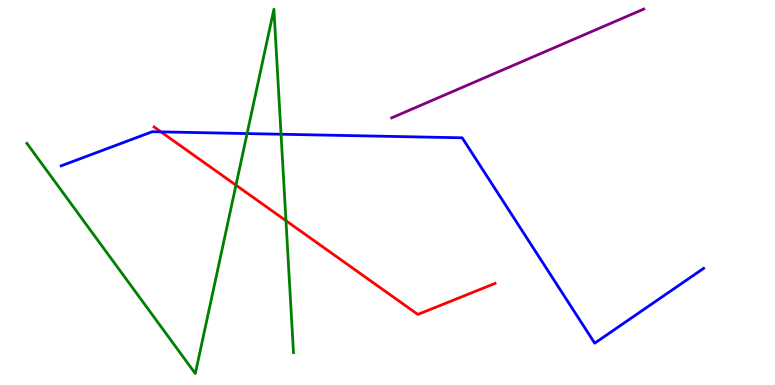[{'lines': ['blue', 'red'], 'intersections': [{'x': 2.08, 'y': 6.57}]}, {'lines': ['green', 'red'], 'intersections': [{'x': 3.04, 'y': 5.19}, {'x': 3.69, 'y': 4.27}]}, {'lines': ['purple', 'red'], 'intersections': []}, {'lines': ['blue', 'green'], 'intersections': [{'x': 3.19, 'y': 6.53}, {'x': 3.63, 'y': 6.51}]}, {'lines': ['blue', 'purple'], 'intersections': []}, {'lines': ['green', 'purple'], 'intersections': []}]